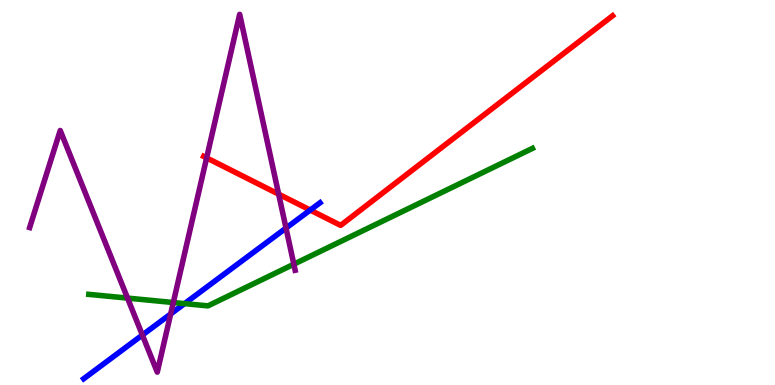[{'lines': ['blue', 'red'], 'intersections': [{'x': 4.0, 'y': 4.54}]}, {'lines': ['green', 'red'], 'intersections': []}, {'lines': ['purple', 'red'], 'intersections': [{'x': 2.67, 'y': 5.9}, {'x': 3.6, 'y': 4.96}]}, {'lines': ['blue', 'green'], 'intersections': [{'x': 2.38, 'y': 2.11}]}, {'lines': ['blue', 'purple'], 'intersections': [{'x': 1.84, 'y': 1.3}, {'x': 2.2, 'y': 1.84}, {'x': 3.69, 'y': 4.08}]}, {'lines': ['green', 'purple'], 'intersections': [{'x': 1.65, 'y': 2.26}, {'x': 2.24, 'y': 2.14}, {'x': 3.79, 'y': 3.14}]}]